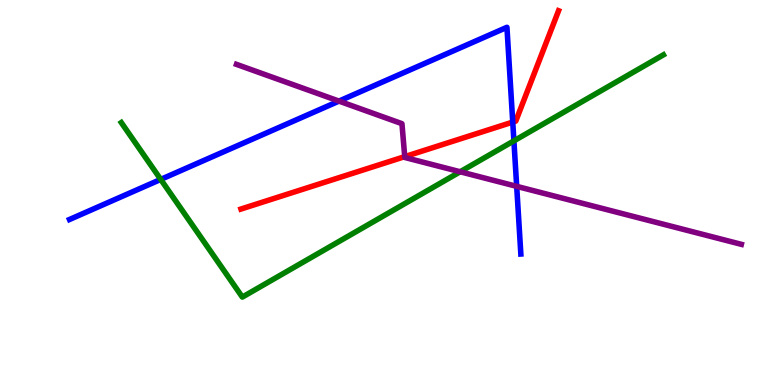[{'lines': ['blue', 'red'], 'intersections': [{'x': 6.62, 'y': 6.83}]}, {'lines': ['green', 'red'], 'intersections': []}, {'lines': ['purple', 'red'], 'intersections': [{'x': 5.22, 'y': 5.93}]}, {'lines': ['blue', 'green'], 'intersections': [{'x': 2.07, 'y': 5.34}, {'x': 6.63, 'y': 6.34}]}, {'lines': ['blue', 'purple'], 'intersections': [{'x': 4.37, 'y': 7.37}, {'x': 6.67, 'y': 5.16}]}, {'lines': ['green', 'purple'], 'intersections': [{'x': 5.94, 'y': 5.54}]}]